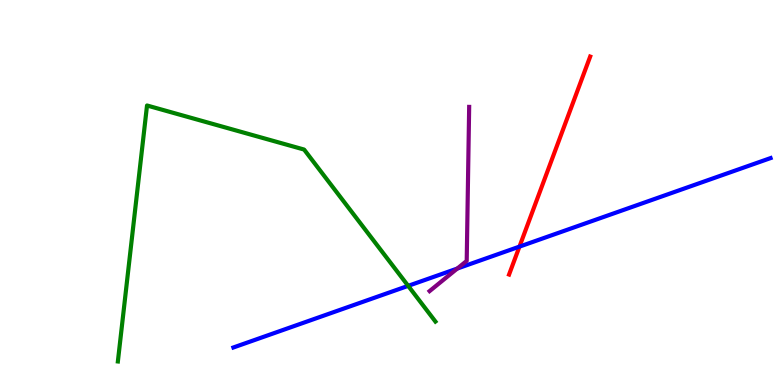[{'lines': ['blue', 'red'], 'intersections': [{'x': 6.7, 'y': 3.59}]}, {'lines': ['green', 'red'], 'intersections': []}, {'lines': ['purple', 'red'], 'intersections': []}, {'lines': ['blue', 'green'], 'intersections': [{'x': 5.27, 'y': 2.58}]}, {'lines': ['blue', 'purple'], 'intersections': [{'x': 5.9, 'y': 3.03}]}, {'lines': ['green', 'purple'], 'intersections': []}]